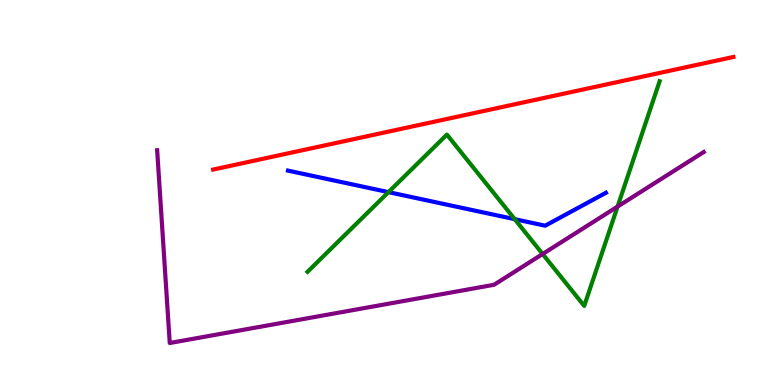[{'lines': ['blue', 'red'], 'intersections': []}, {'lines': ['green', 'red'], 'intersections': []}, {'lines': ['purple', 'red'], 'intersections': []}, {'lines': ['blue', 'green'], 'intersections': [{'x': 5.01, 'y': 5.01}, {'x': 6.64, 'y': 4.31}]}, {'lines': ['blue', 'purple'], 'intersections': []}, {'lines': ['green', 'purple'], 'intersections': [{'x': 7.0, 'y': 3.4}, {'x': 7.97, 'y': 4.63}]}]